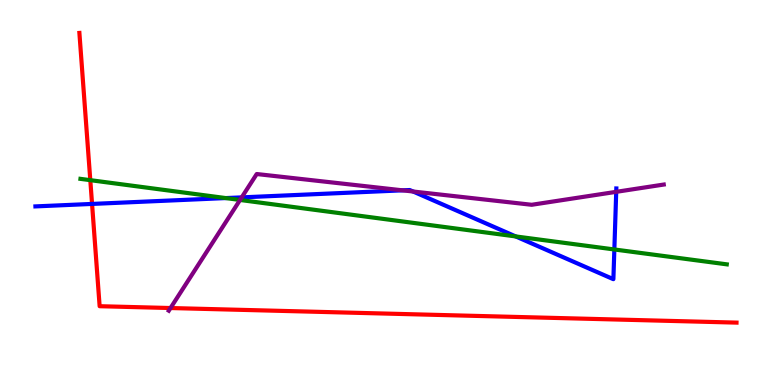[{'lines': ['blue', 'red'], 'intersections': [{'x': 1.19, 'y': 4.7}]}, {'lines': ['green', 'red'], 'intersections': [{'x': 1.17, 'y': 5.32}]}, {'lines': ['purple', 'red'], 'intersections': [{'x': 2.2, 'y': 2.0}]}, {'lines': ['blue', 'green'], 'intersections': [{'x': 2.91, 'y': 4.86}, {'x': 6.65, 'y': 3.86}, {'x': 7.93, 'y': 3.52}]}, {'lines': ['blue', 'purple'], 'intersections': [{'x': 3.12, 'y': 4.87}, {'x': 5.19, 'y': 5.06}, {'x': 5.33, 'y': 5.03}, {'x': 7.95, 'y': 5.02}]}, {'lines': ['green', 'purple'], 'intersections': [{'x': 3.1, 'y': 4.81}]}]